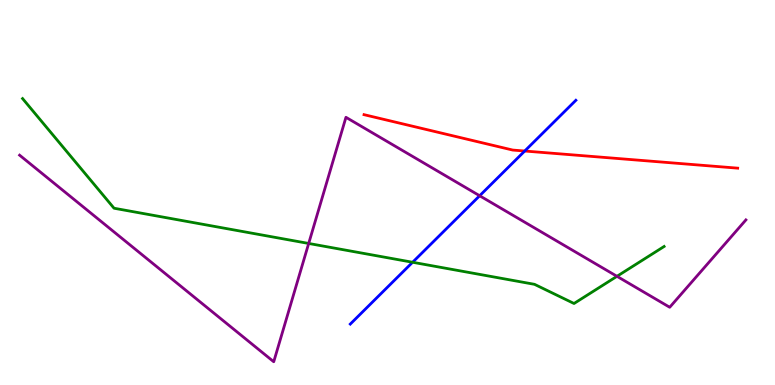[{'lines': ['blue', 'red'], 'intersections': [{'x': 6.77, 'y': 6.08}]}, {'lines': ['green', 'red'], 'intersections': []}, {'lines': ['purple', 'red'], 'intersections': []}, {'lines': ['blue', 'green'], 'intersections': [{'x': 5.32, 'y': 3.19}]}, {'lines': ['blue', 'purple'], 'intersections': [{'x': 6.19, 'y': 4.92}]}, {'lines': ['green', 'purple'], 'intersections': [{'x': 3.98, 'y': 3.68}, {'x': 7.96, 'y': 2.82}]}]